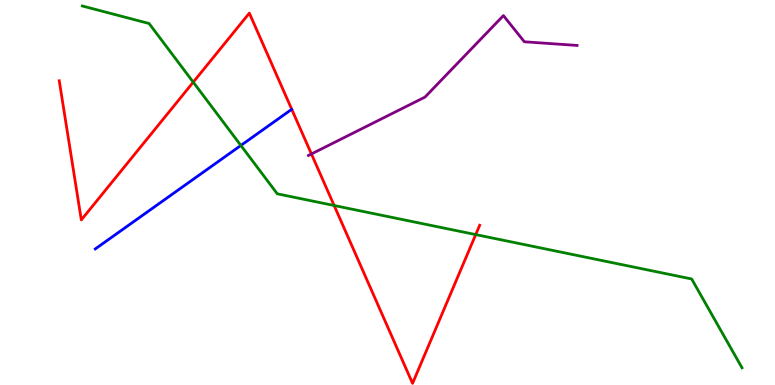[{'lines': ['blue', 'red'], 'intersections': []}, {'lines': ['green', 'red'], 'intersections': [{'x': 2.49, 'y': 7.87}, {'x': 4.31, 'y': 4.66}, {'x': 6.14, 'y': 3.91}]}, {'lines': ['purple', 'red'], 'intersections': [{'x': 4.02, 'y': 6.0}]}, {'lines': ['blue', 'green'], 'intersections': [{'x': 3.11, 'y': 6.22}]}, {'lines': ['blue', 'purple'], 'intersections': []}, {'lines': ['green', 'purple'], 'intersections': []}]